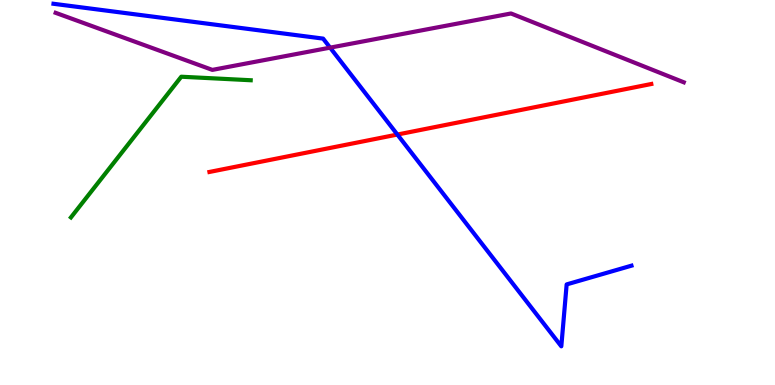[{'lines': ['blue', 'red'], 'intersections': [{'x': 5.13, 'y': 6.51}]}, {'lines': ['green', 'red'], 'intersections': []}, {'lines': ['purple', 'red'], 'intersections': []}, {'lines': ['blue', 'green'], 'intersections': []}, {'lines': ['blue', 'purple'], 'intersections': [{'x': 4.26, 'y': 8.76}]}, {'lines': ['green', 'purple'], 'intersections': []}]